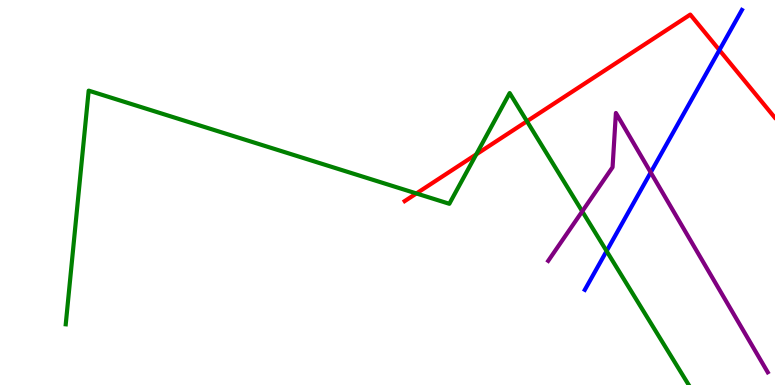[{'lines': ['blue', 'red'], 'intersections': [{'x': 9.28, 'y': 8.7}]}, {'lines': ['green', 'red'], 'intersections': [{'x': 5.37, 'y': 4.98}, {'x': 6.15, 'y': 5.99}, {'x': 6.8, 'y': 6.85}]}, {'lines': ['purple', 'red'], 'intersections': []}, {'lines': ['blue', 'green'], 'intersections': [{'x': 7.83, 'y': 3.48}]}, {'lines': ['blue', 'purple'], 'intersections': [{'x': 8.4, 'y': 5.52}]}, {'lines': ['green', 'purple'], 'intersections': [{'x': 7.51, 'y': 4.51}]}]